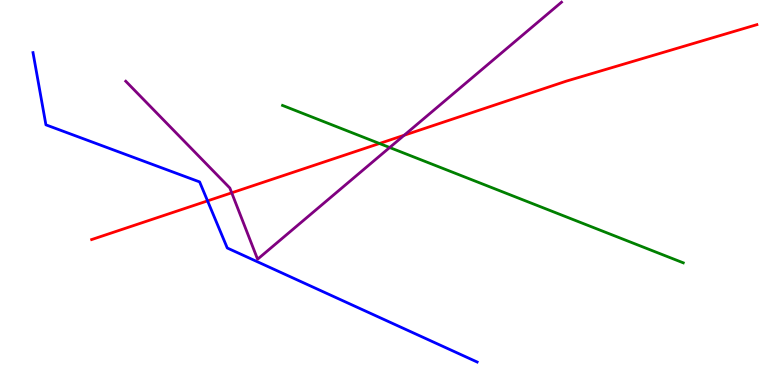[{'lines': ['blue', 'red'], 'intersections': [{'x': 2.68, 'y': 4.78}]}, {'lines': ['green', 'red'], 'intersections': [{'x': 4.9, 'y': 6.27}]}, {'lines': ['purple', 'red'], 'intersections': [{'x': 2.99, 'y': 4.99}, {'x': 5.22, 'y': 6.49}]}, {'lines': ['blue', 'green'], 'intersections': []}, {'lines': ['blue', 'purple'], 'intersections': []}, {'lines': ['green', 'purple'], 'intersections': [{'x': 5.03, 'y': 6.17}]}]